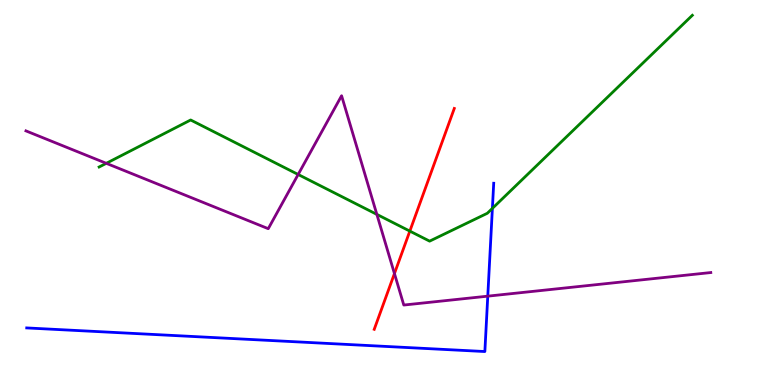[{'lines': ['blue', 'red'], 'intersections': []}, {'lines': ['green', 'red'], 'intersections': [{'x': 5.29, 'y': 4.0}]}, {'lines': ['purple', 'red'], 'intersections': [{'x': 5.09, 'y': 2.89}]}, {'lines': ['blue', 'green'], 'intersections': [{'x': 6.35, 'y': 4.59}]}, {'lines': ['blue', 'purple'], 'intersections': [{'x': 6.29, 'y': 2.31}]}, {'lines': ['green', 'purple'], 'intersections': [{'x': 1.37, 'y': 5.76}, {'x': 3.85, 'y': 5.47}, {'x': 4.86, 'y': 4.43}]}]